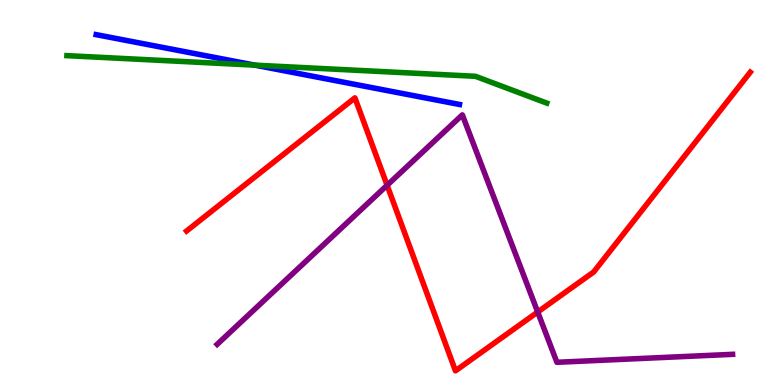[{'lines': ['blue', 'red'], 'intersections': []}, {'lines': ['green', 'red'], 'intersections': []}, {'lines': ['purple', 'red'], 'intersections': [{'x': 4.99, 'y': 5.19}, {'x': 6.94, 'y': 1.9}]}, {'lines': ['blue', 'green'], 'intersections': [{'x': 3.29, 'y': 8.31}]}, {'lines': ['blue', 'purple'], 'intersections': []}, {'lines': ['green', 'purple'], 'intersections': []}]